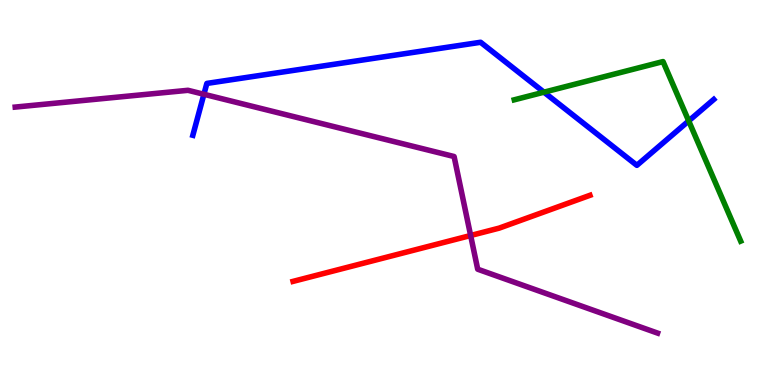[{'lines': ['blue', 'red'], 'intersections': []}, {'lines': ['green', 'red'], 'intersections': []}, {'lines': ['purple', 'red'], 'intersections': [{'x': 6.07, 'y': 3.88}]}, {'lines': ['blue', 'green'], 'intersections': [{'x': 7.02, 'y': 7.61}, {'x': 8.89, 'y': 6.86}]}, {'lines': ['blue', 'purple'], 'intersections': [{'x': 2.63, 'y': 7.55}]}, {'lines': ['green', 'purple'], 'intersections': []}]